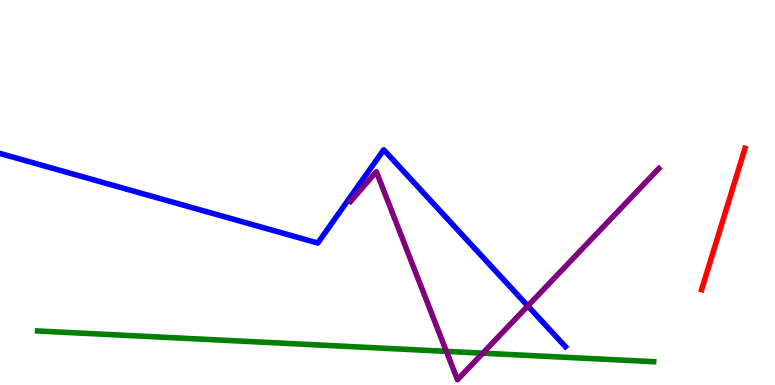[{'lines': ['blue', 'red'], 'intersections': []}, {'lines': ['green', 'red'], 'intersections': []}, {'lines': ['purple', 'red'], 'intersections': []}, {'lines': ['blue', 'green'], 'intersections': []}, {'lines': ['blue', 'purple'], 'intersections': [{'x': 6.81, 'y': 2.05}]}, {'lines': ['green', 'purple'], 'intersections': [{'x': 5.76, 'y': 0.874}, {'x': 6.23, 'y': 0.827}]}]